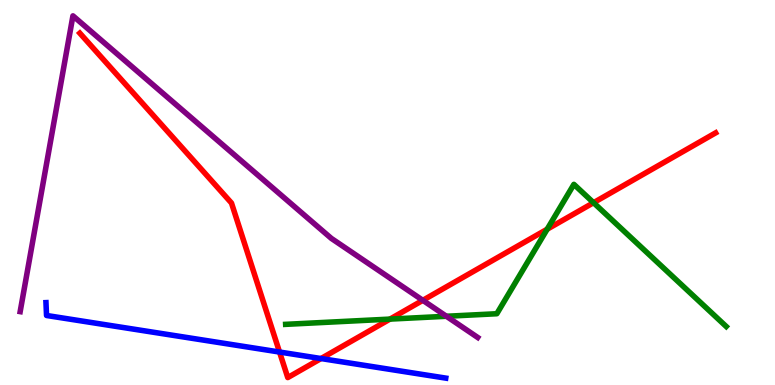[{'lines': ['blue', 'red'], 'intersections': [{'x': 3.61, 'y': 0.856}, {'x': 4.14, 'y': 0.687}]}, {'lines': ['green', 'red'], 'intersections': [{'x': 5.03, 'y': 1.71}, {'x': 7.06, 'y': 4.05}, {'x': 7.66, 'y': 4.74}]}, {'lines': ['purple', 'red'], 'intersections': [{'x': 5.46, 'y': 2.2}]}, {'lines': ['blue', 'green'], 'intersections': []}, {'lines': ['blue', 'purple'], 'intersections': []}, {'lines': ['green', 'purple'], 'intersections': [{'x': 5.76, 'y': 1.79}]}]